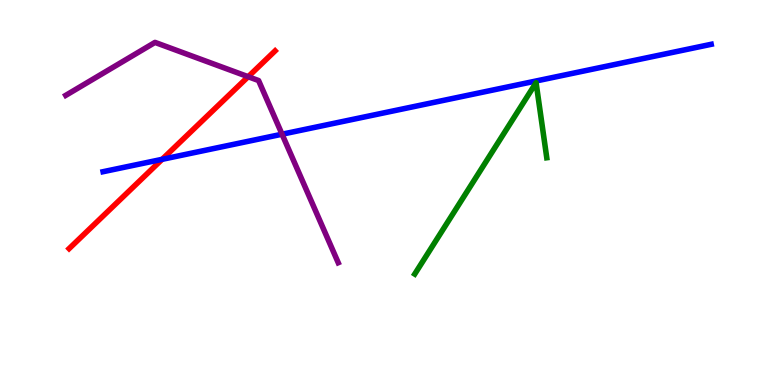[{'lines': ['blue', 'red'], 'intersections': [{'x': 2.09, 'y': 5.86}]}, {'lines': ['green', 'red'], 'intersections': []}, {'lines': ['purple', 'red'], 'intersections': [{'x': 3.2, 'y': 8.01}]}, {'lines': ['blue', 'green'], 'intersections': []}, {'lines': ['blue', 'purple'], 'intersections': [{'x': 3.64, 'y': 6.51}]}, {'lines': ['green', 'purple'], 'intersections': []}]